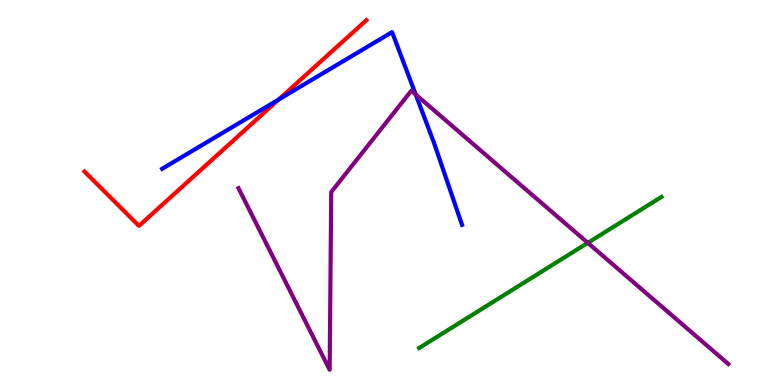[{'lines': ['blue', 'red'], 'intersections': [{'x': 3.6, 'y': 7.41}]}, {'lines': ['green', 'red'], 'intersections': []}, {'lines': ['purple', 'red'], 'intersections': []}, {'lines': ['blue', 'green'], 'intersections': []}, {'lines': ['blue', 'purple'], 'intersections': [{'x': 5.36, 'y': 7.55}]}, {'lines': ['green', 'purple'], 'intersections': [{'x': 7.58, 'y': 3.69}]}]